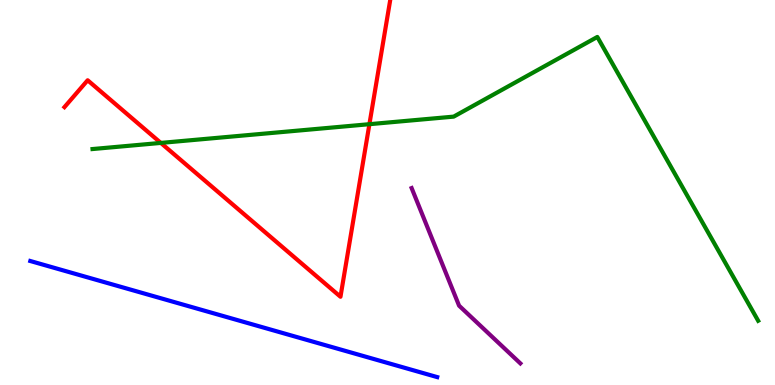[{'lines': ['blue', 'red'], 'intersections': []}, {'lines': ['green', 'red'], 'intersections': [{'x': 2.08, 'y': 6.29}, {'x': 4.77, 'y': 6.77}]}, {'lines': ['purple', 'red'], 'intersections': []}, {'lines': ['blue', 'green'], 'intersections': []}, {'lines': ['blue', 'purple'], 'intersections': []}, {'lines': ['green', 'purple'], 'intersections': []}]